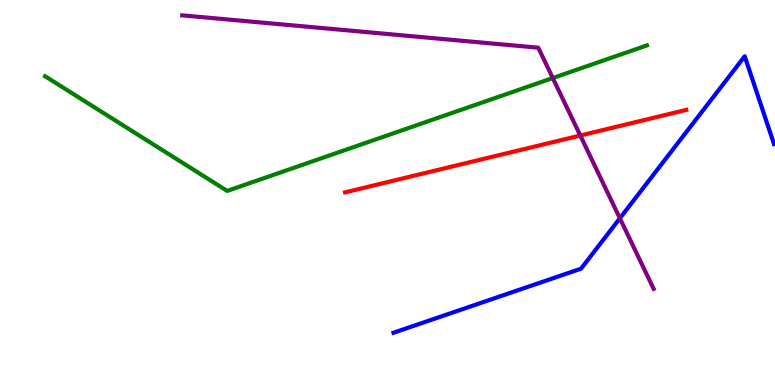[{'lines': ['blue', 'red'], 'intersections': []}, {'lines': ['green', 'red'], 'intersections': []}, {'lines': ['purple', 'red'], 'intersections': [{'x': 7.49, 'y': 6.48}]}, {'lines': ['blue', 'green'], 'intersections': []}, {'lines': ['blue', 'purple'], 'intersections': [{'x': 8.0, 'y': 4.33}]}, {'lines': ['green', 'purple'], 'intersections': [{'x': 7.13, 'y': 7.97}]}]